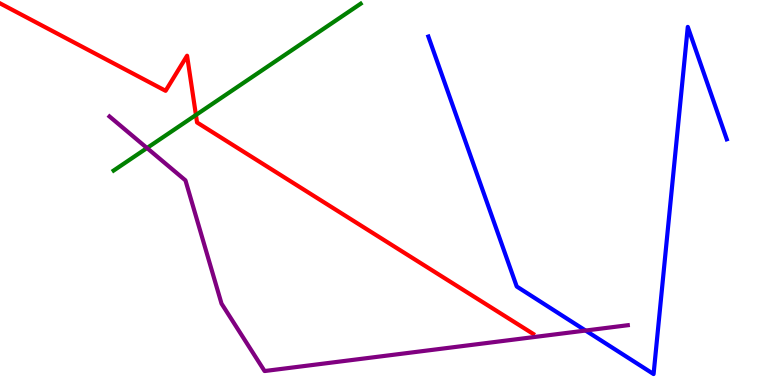[{'lines': ['blue', 'red'], 'intersections': []}, {'lines': ['green', 'red'], 'intersections': [{'x': 2.53, 'y': 7.01}]}, {'lines': ['purple', 'red'], 'intersections': []}, {'lines': ['blue', 'green'], 'intersections': []}, {'lines': ['blue', 'purple'], 'intersections': [{'x': 7.56, 'y': 1.41}]}, {'lines': ['green', 'purple'], 'intersections': [{'x': 1.9, 'y': 6.16}]}]